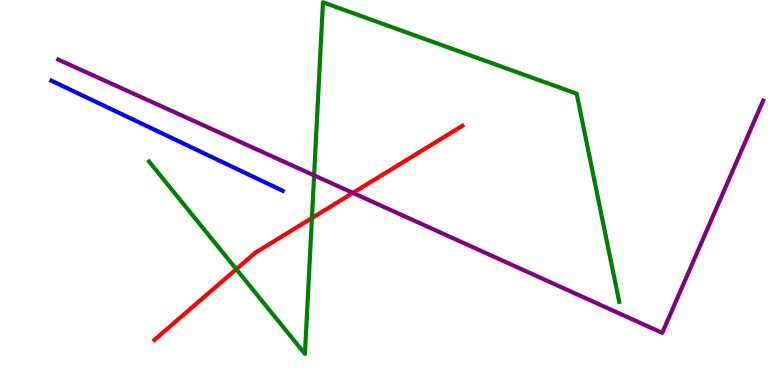[{'lines': ['blue', 'red'], 'intersections': []}, {'lines': ['green', 'red'], 'intersections': [{'x': 3.05, 'y': 3.01}, {'x': 4.02, 'y': 4.34}]}, {'lines': ['purple', 'red'], 'intersections': [{'x': 4.55, 'y': 4.99}]}, {'lines': ['blue', 'green'], 'intersections': []}, {'lines': ['blue', 'purple'], 'intersections': []}, {'lines': ['green', 'purple'], 'intersections': [{'x': 4.05, 'y': 5.45}]}]